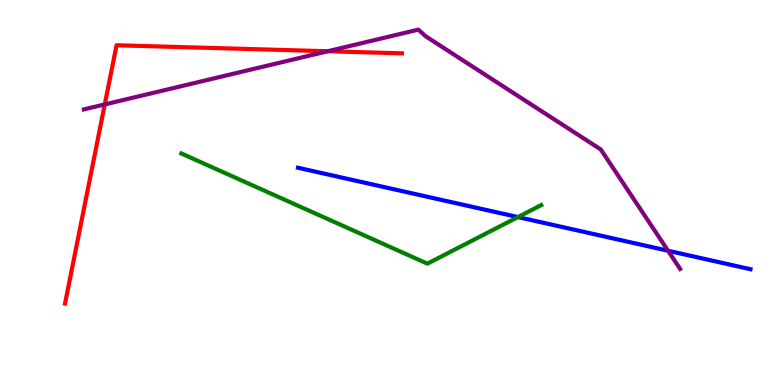[{'lines': ['blue', 'red'], 'intersections': []}, {'lines': ['green', 'red'], 'intersections': []}, {'lines': ['purple', 'red'], 'intersections': [{'x': 1.35, 'y': 7.29}, {'x': 4.23, 'y': 8.67}]}, {'lines': ['blue', 'green'], 'intersections': [{'x': 6.68, 'y': 4.36}]}, {'lines': ['blue', 'purple'], 'intersections': [{'x': 8.62, 'y': 3.49}]}, {'lines': ['green', 'purple'], 'intersections': []}]